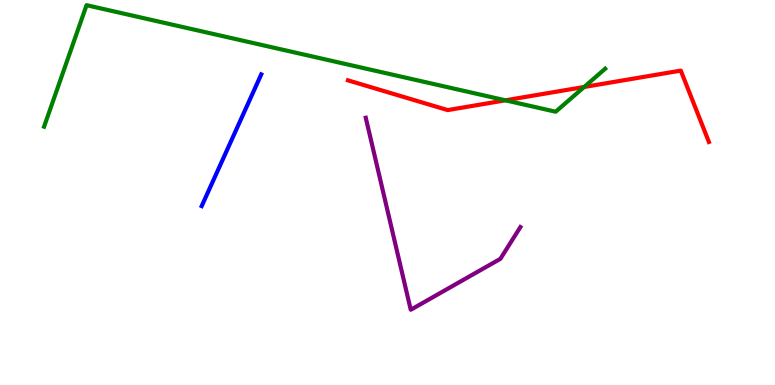[{'lines': ['blue', 'red'], 'intersections': []}, {'lines': ['green', 'red'], 'intersections': [{'x': 6.52, 'y': 7.39}, {'x': 7.54, 'y': 7.74}]}, {'lines': ['purple', 'red'], 'intersections': []}, {'lines': ['blue', 'green'], 'intersections': []}, {'lines': ['blue', 'purple'], 'intersections': []}, {'lines': ['green', 'purple'], 'intersections': []}]